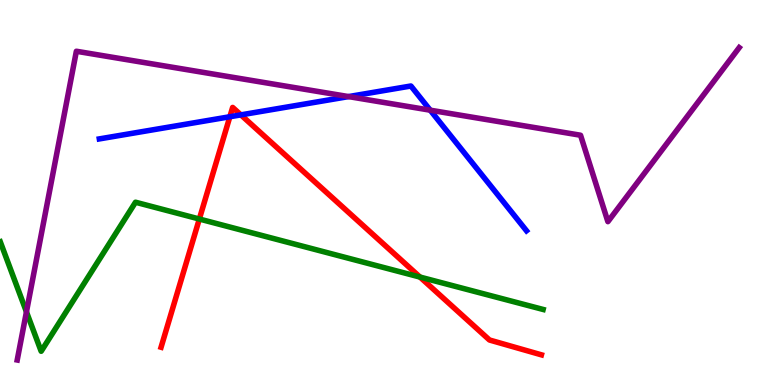[{'lines': ['blue', 'red'], 'intersections': [{'x': 2.97, 'y': 6.97}, {'x': 3.11, 'y': 7.02}]}, {'lines': ['green', 'red'], 'intersections': [{'x': 2.57, 'y': 4.31}, {'x': 5.42, 'y': 2.8}]}, {'lines': ['purple', 'red'], 'intersections': []}, {'lines': ['blue', 'green'], 'intersections': []}, {'lines': ['blue', 'purple'], 'intersections': [{'x': 4.5, 'y': 7.49}, {'x': 5.55, 'y': 7.14}]}, {'lines': ['green', 'purple'], 'intersections': [{'x': 0.341, 'y': 1.9}]}]